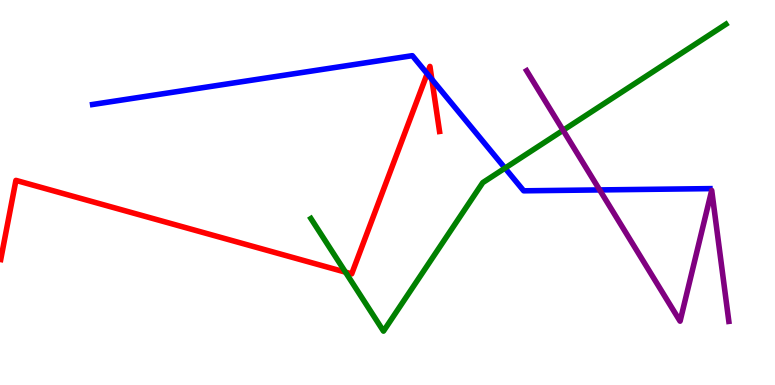[{'lines': ['blue', 'red'], 'intersections': [{'x': 5.51, 'y': 8.09}, {'x': 5.57, 'y': 7.94}]}, {'lines': ['green', 'red'], 'intersections': [{'x': 4.46, 'y': 2.93}]}, {'lines': ['purple', 'red'], 'intersections': []}, {'lines': ['blue', 'green'], 'intersections': [{'x': 6.52, 'y': 5.63}]}, {'lines': ['blue', 'purple'], 'intersections': [{'x': 7.74, 'y': 5.07}]}, {'lines': ['green', 'purple'], 'intersections': [{'x': 7.27, 'y': 6.62}]}]